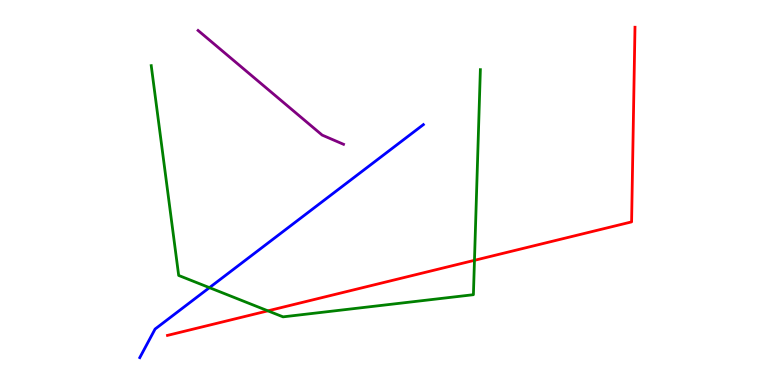[{'lines': ['blue', 'red'], 'intersections': []}, {'lines': ['green', 'red'], 'intersections': [{'x': 3.46, 'y': 1.93}, {'x': 6.12, 'y': 3.24}]}, {'lines': ['purple', 'red'], 'intersections': []}, {'lines': ['blue', 'green'], 'intersections': [{'x': 2.7, 'y': 2.53}]}, {'lines': ['blue', 'purple'], 'intersections': []}, {'lines': ['green', 'purple'], 'intersections': []}]